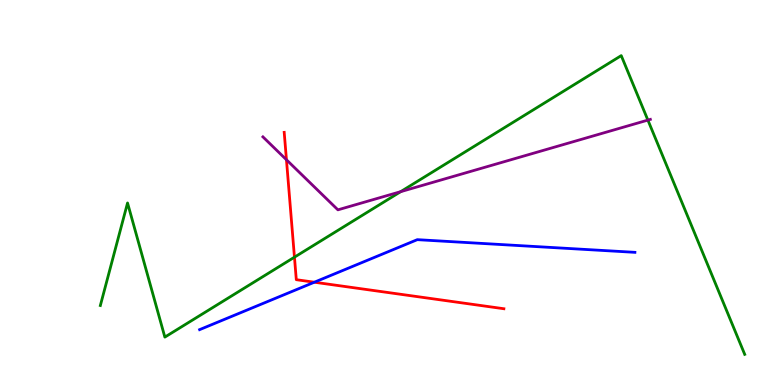[{'lines': ['blue', 'red'], 'intersections': [{'x': 4.06, 'y': 2.67}]}, {'lines': ['green', 'red'], 'intersections': [{'x': 3.8, 'y': 3.32}]}, {'lines': ['purple', 'red'], 'intersections': [{'x': 3.7, 'y': 5.85}]}, {'lines': ['blue', 'green'], 'intersections': []}, {'lines': ['blue', 'purple'], 'intersections': []}, {'lines': ['green', 'purple'], 'intersections': [{'x': 5.17, 'y': 5.02}, {'x': 8.36, 'y': 6.88}]}]